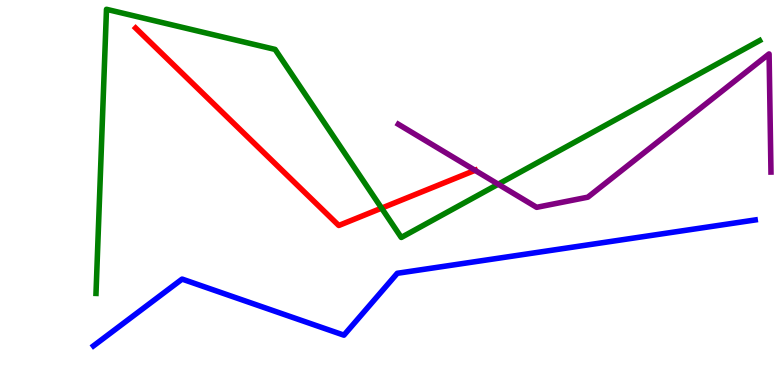[{'lines': ['blue', 'red'], 'intersections': []}, {'lines': ['green', 'red'], 'intersections': [{'x': 4.92, 'y': 4.59}]}, {'lines': ['purple', 'red'], 'intersections': [{'x': 6.13, 'y': 5.58}]}, {'lines': ['blue', 'green'], 'intersections': []}, {'lines': ['blue', 'purple'], 'intersections': []}, {'lines': ['green', 'purple'], 'intersections': [{'x': 6.43, 'y': 5.22}]}]